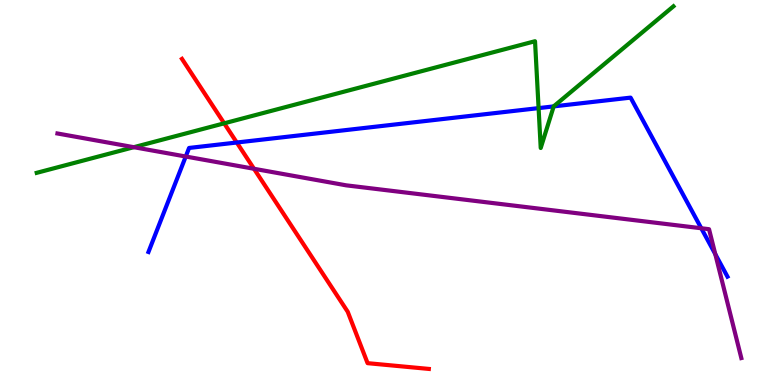[{'lines': ['blue', 'red'], 'intersections': [{'x': 3.06, 'y': 6.3}]}, {'lines': ['green', 'red'], 'intersections': [{'x': 2.89, 'y': 6.8}]}, {'lines': ['purple', 'red'], 'intersections': [{'x': 3.28, 'y': 5.62}]}, {'lines': ['blue', 'green'], 'intersections': [{'x': 6.95, 'y': 7.19}, {'x': 7.14, 'y': 7.24}]}, {'lines': ['blue', 'purple'], 'intersections': [{'x': 2.4, 'y': 5.93}, {'x': 9.05, 'y': 4.07}, {'x': 9.23, 'y': 3.4}]}, {'lines': ['green', 'purple'], 'intersections': [{'x': 1.73, 'y': 6.18}]}]